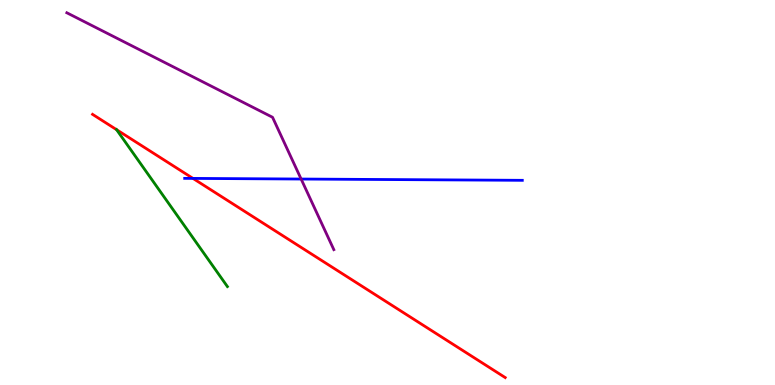[{'lines': ['blue', 'red'], 'intersections': [{'x': 2.49, 'y': 5.37}]}, {'lines': ['green', 'red'], 'intersections': [{'x': 1.5, 'y': 6.63}]}, {'lines': ['purple', 'red'], 'intersections': []}, {'lines': ['blue', 'green'], 'intersections': []}, {'lines': ['blue', 'purple'], 'intersections': [{'x': 3.89, 'y': 5.35}]}, {'lines': ['green', 'purple'], 'intersections': []}]